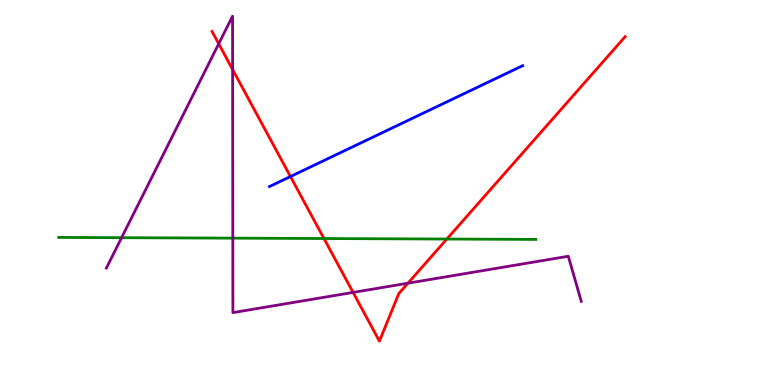[{'lines': ['blue', 'red'], 'intersections': [{'x': 3.75, 'y': 5.41}]}, {'lines': ['green', 'red'], 'intersections': [{'x': 4.18, 'y': 3.8}, {'x': 5.77, 'y': 3.79}]}, {'lines': ['purple', 'red'], 'intersections': [{'x': 2.82, 'y': 8.86}, {'x': 3.0, 'y': 8.19}, {'x': 4.56, 'y': 2.4}, {'x': 5.26, 'y': 2.64}]}, {'lines': ['blue', 'green'], 'intersections': []}, {'lines': ['blue', 'purple'], 'intersections': []}, {'lines': ['green', 'purple'], 'intersections': [{'x': 1.57, 'y': 3.83}, {'x': 3.0, 'y': 3.81}]}]